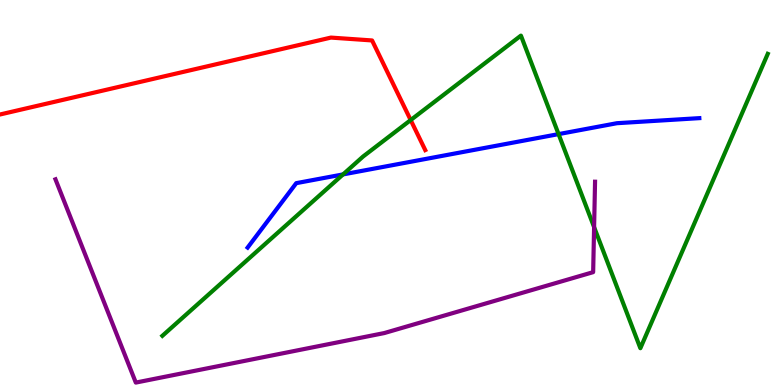[{'lines': ['blue', 'red'], 'intersections': []}, {'lines': ['green', 'red'], 'intersections': [{'x': 5.3, 'y': 6.88}]}, {'lines': ['purple', 'red'], 'intersections': []}, {'lines': ['blue', 'green'], 'intersections': [{'x': 4.43, 'y': 5.47}, {'x': 7.21, 'y': 6.52}]}, {'lines': ['blue', 'purple'], 'intersections': []}, {'lines': ['green', 'purple'], 'intersections': [{'x': 7.67, 'y': 4.1}]}]